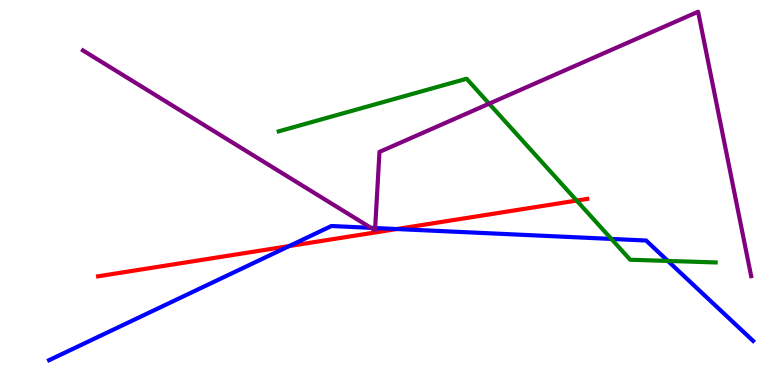[{'lines': ['blue', 'red'], 'intersections': [{'x': 3.73, 'y': 3.61}, {'x': 5.12, 'y': 4.05}]}, {'lines': ['green', 'red'], 'intersections': [{'x': 7.44, 'y': 4.79}]}, {'lines': ['purple', 'red'], 'intersections': []}, {'lines': ['blue', 'green'], 'intersections': [{'x': 7.89, 'y': 3.79}, {'x': 8.62, 'y': 3.22}]}, {'lines': ['blue', 'purple'], 'intersections': [{'x': 4.79, 'y': 4.08}, {'x': 4.84, 'y': 4.08}]}, {'lines': ['green', 'purple'], 'intersections': [{'x': 6.31, 'y': 7.31}]}]